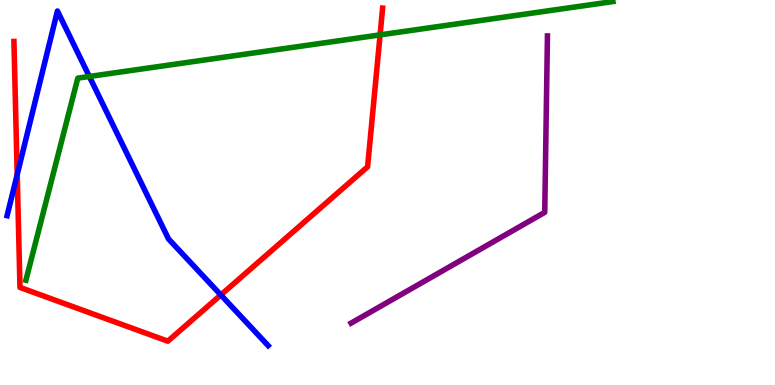[{'lines': ['blue', 'red'], 'intersections': [{'x': 0.222, 'y': 5.47}, {'x': 2.85, 'y': 2.34}]}, {'lines': ['green', 'red'], 'intersections': [{'x': 4.9, 'y': 9.09}]}, {'lines': ['purple', 'red'], 'intersections': []}, {'lines': ['blue', 'green'], 'intersections': [{'x': 1.15, 'y': 8.01}]}, {'lines': ['blue', 'purple'], 'intersections': []}, {'lines': ['green', 'purple'], 'intersections': []}]